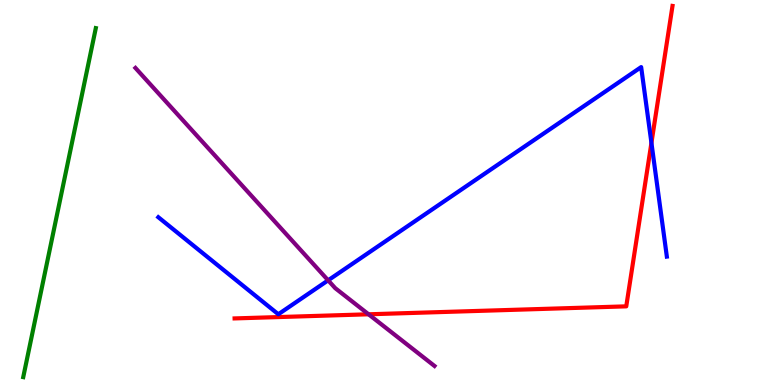[{'lines': ['blue', 'red'], 'intersections': [{'x': 8.41, 'y': 6.29}]}, {'lines': ['green', 'red'], 'intersections': []}, {'lines': ['purple', 'red'], 'intersections': [{'x': 4.76, 'y': 1.84}]}, {'lines': ['blue', 'green'], 'intersections': []}, {'lines': ['blue', 'purple'], 'intersections': [{'x': 4.23, 'y': 2.72}]}, {'lines': ['green', 'purple'], 'intersections': []}]